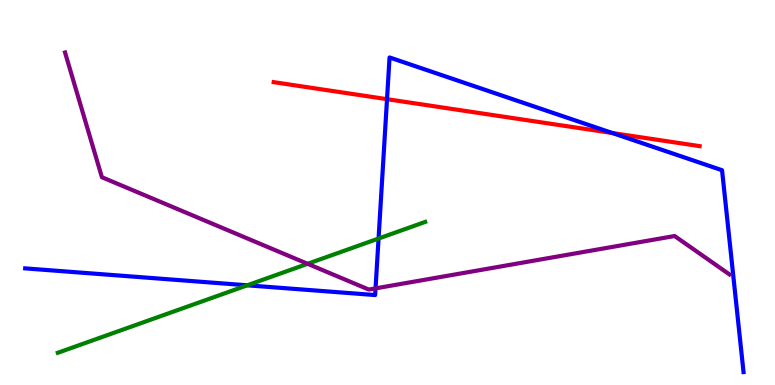[{'lines': ['blue', 'red'], 'intersections': [{'x': 4.99, 'y': 7.42}, {'x': 7.9, 'y': 6.54}]}, {'lines': ['green', 'red'], 'intersections': []}, {'lines': ['purple', 'red'], 'intersections': []}, {'lines': ['blue', 'green'], 'intersections': [{'x': 3.19, 'y': 2.59}, {'x': 4.88, 'y': 3.8}]}, {'lines': ['blue', 'purple'], 'intersections': [{'x': 4.85, 'y': 2.51}]}, {'lines': ['green', 'purple'], 'intersections': [{'x': 3.97, 'y': 3.15}]}]